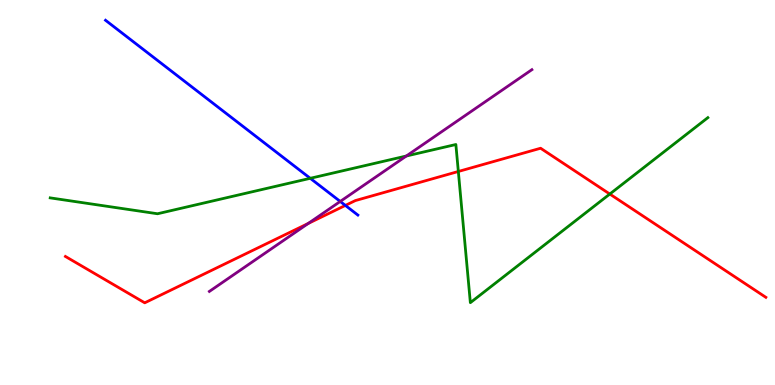[{'lines': ['blue', 'red'], 'intersections': [{'x': 4.46, 'y': 4.66}]}, {'lines': ['green', 'red'], 'intersections': [{'x': 5.91, 'y': 5.55}, {'x': 7.87, 'y': 4.96}]}, {'lines': ['purple', 'red'], 'intersections': [{'x': 3.98, 'y': 4.2}]}, {'lines': ['blue', 'green'], 'intersections': [{'x': 4.0, 'y': 5.37}]}, {'lines': ['blue', 'purple'], 'intersections': [{'x': 4.39, 'y': 4.77}]}, {'lines': ['green', 'purple'], 'intersections': [{'x': 5.24, 'y': 5.95}]}]